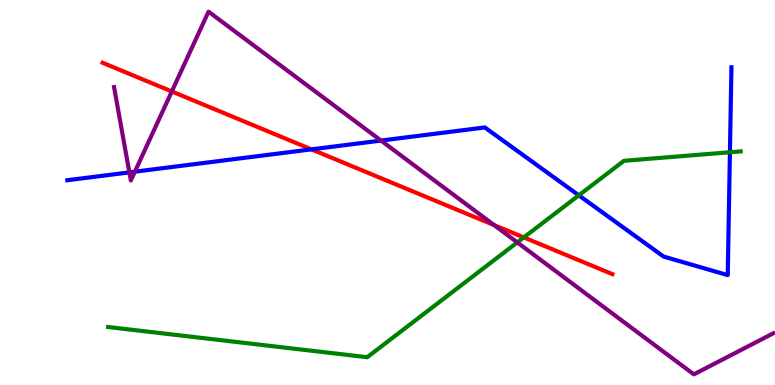[{'lines': ['blue', 'red'], 'intersections': [{'x': 4.02, 'y': 6.12}]}, {'lines': ['green', 'red'], 'intersections': [{'x': 6.76, 'y': 3.83}]}, {'lines': ['purple', 'red'], 'intersections': [{'x': 2.22, 'y': 7.62}, {'x': 6.38, 'y': 4.15}]}, {'lines': ['blue', 'green'], 'intersections': [{'x': 7.47, 'y': 4.93}, {'x': 9.42, 'y': 6.05}]}, {'lines': ['blue', 'purple'], 'intersections': [{'x': 1.67, 'y': 5.52}, {'x': 1.74, 'y': 5.54}, {'x': 4.92, 'y': 6.35}]}, {'lines': ['green', 'purple'], 'intersections': [{'x': 6.67, 'y': 3.7}]}]